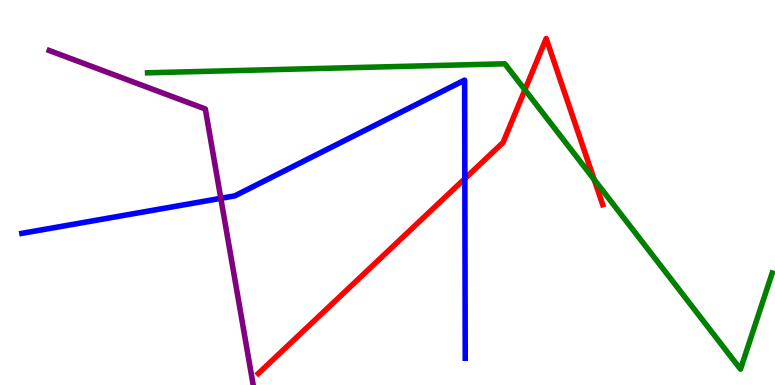[{'lines': ['blue', 'red'], 'intersections': [{'x': 6.0, 'y': 5.36}]}, {'lines': ['green', 'red'], 'intersections': [{'x': 6.77, 'y': 7.67}, {'x': 7.67, 'y': 5.34}]}, {'lines': ['purple', 'red'], 'intersections': []}, {'lines': ['blue', 'green'], 'intersections': []}, {'lines': ['blue', 'purple'], 'intersections': [{'x': 2.85, 'y': 4.85}]}, {'lines': ['green', 'purple'], 'intersections': []}]